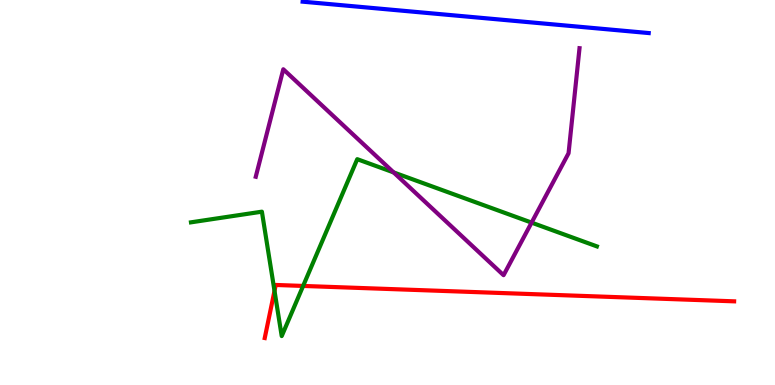[{'lines': ['blue', 'red'], 'intersections': []}, {'lines': ['green', 'red'], 'intersections': [{'x': 3.54, 'y': 2.44}, {'x': 3.91, 'y': 2.57}]}, {'lines': ['purple', 'red'], 'intersections': []}, {'lines': ['blue', 'green'], 'intersections': []}, {'lines': ['blue', 'purple'], 'intersections': []}, {'lines': ['green', 'purple'], 'intersections': [{'x': 5.08, 'y': 5.52}, {'x': 6.86, 'y': 4.22}]}]